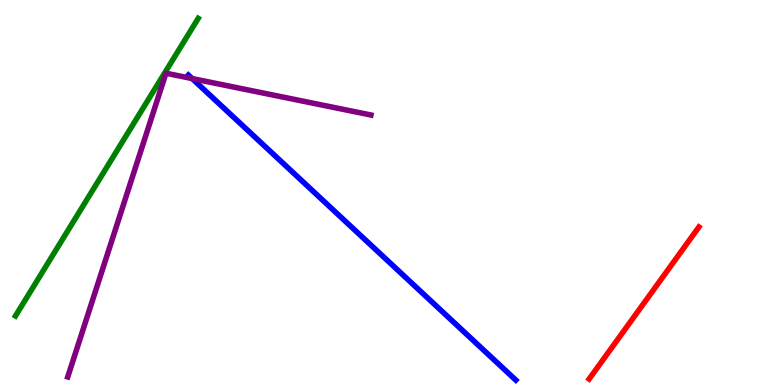[{'lines': ['blue', 'red'], 'intersections': []}, {'lines': ['green', 'red'], 'intersections': []}, {'lines': ['purple', 'red'], 'intersections': []}, {'lines': ['blue', 'green'], 'intersections': []}, {'lines': ['blue', 'purple'], 'intersections': [{'x': 2.48, 'y': 7.96}]}, {'lines': ['green', 'purple'], 'intersections': []}]